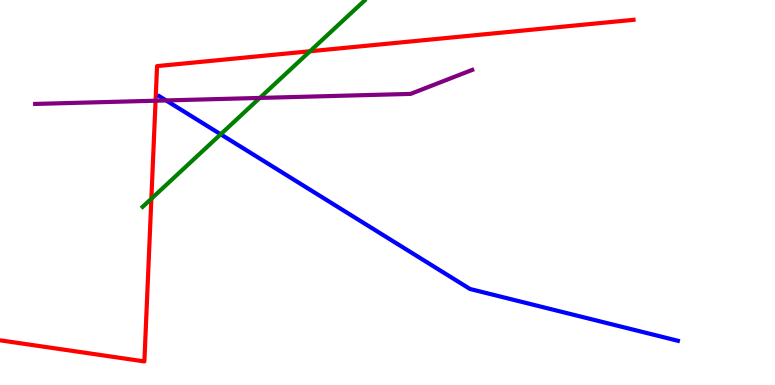[{'lines': ['blue', 'red'], 'intersections': []}, {'lines': ['green', 'red'], 'intersections': [{'x': 1.95, 'y': 4.84}, {'x': 4.0, 'y': 8.67}]}, {'lines': ['purple', 'red'], 'intersections': [{'x': 2.01, 'y': 7.38}]}, {'lines': ['blue', 'green'], 'intersections': [{'x': 2.85, 'y': 6.51}]}, {'lines': ['blue', 'purple'], 'intersections': [{'x': 2.14, 'y': 7.39}]}, {'lines': ['green', 'purple'], 'intersections': [{'x': 3.35, 'y': 7.46}]}]